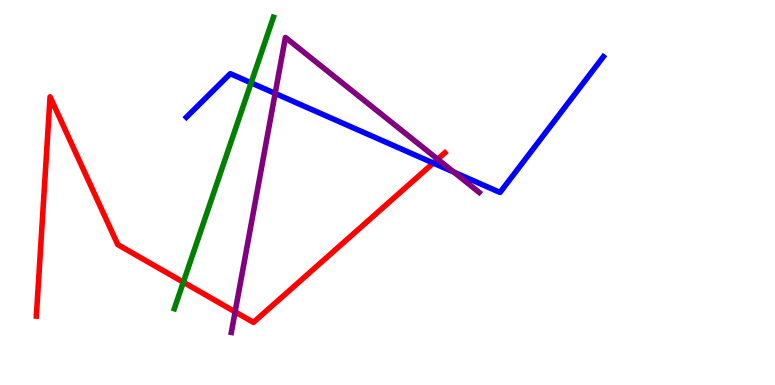[{'lines': ['blue', 'red'], 'intersections': [{'x': 5.59, 'y': 5.76}]}, {'lines': ['green', 'red'], 'intersections': [{'x': 2.37, 'y': 2.67}]}, {'lines': ['purple', 'red'], 'intersections': [{'x': 3.03, 'y': 1.9}, {'x': 5.65, 'y': 5.86}]}, {'lines': ['blue', 'green'], 'intersections': [{'x': 3.24, 'y': 7.85}]}, {'lines': ['blue', 'purple'], 'intersections': [{'x': 3.55, 'y': 7.57}, {'x': 5.86, 'y': 5.53}]}, {'lines': ['green', 'purple'], 'intersections': []}]